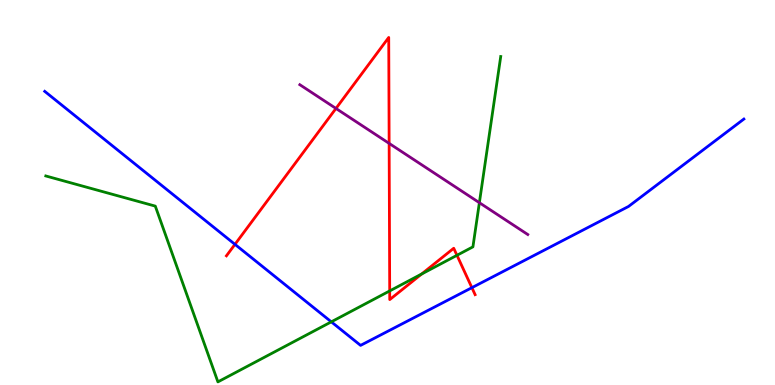[{'lines': ['blue', 'red'], 'intersections': [{'x': 3.03, 'y': 3.65}, {'x': 6.09, 'y': 2.53}]}, {'lines': ['green', 'red'], 'intersections': [{'x': 5.03, 'y': 2.44}, {'x': 5.44, 'y': 2.88}, {'x': 5.9, 'y': 3.37}]}, {'lines': ['purple', 'red'], 'intersections': [{'x': 4.34, 'y': 7.18}, {'x': 5.02, 'y': 6.28}]}, {'lines': ['blue', 'green'], 'intersections': [{'x': 4.27, 'y': 1.64}]}, {'lines': ['blue', 'purple'], 'intersections': []}, {'lines': ['green', 'purple'], 'intersections': [{'x': 6.19, 'y': 4.74}]}]